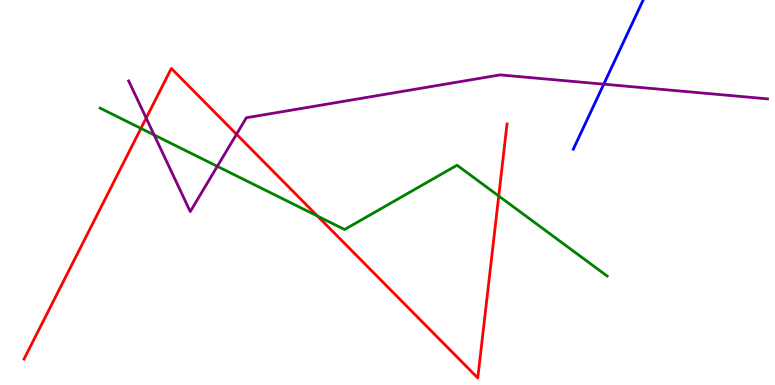[{'lines': ['blue', 'red'], 'intersections': []}, {'lines': ['green', 'red'], 'intersections': [{'x': 1.82, 'y': 6.66}, {'x': 4.1, 'y': 4.39}, {'x': 6.44, 'y': 4.91}]}, {'lines': ['purple', 'red'], 'intersections': [{'x': 1.89, 'y': 6.93}, {'x': 3.05, 'y': 6.51}]}, {'lines': ['blue', 'green'], 'intersections': []}, {'lines': ['blue', 'purple'], 'intersections': [{'x': 7.79, 'y': 7.81}]}, {'lines': ['green', 'purple'], 'intersections': [{'x': 1.99, 'y': 6.49}, {'x': 2.8, 'y': 5.68}]}]